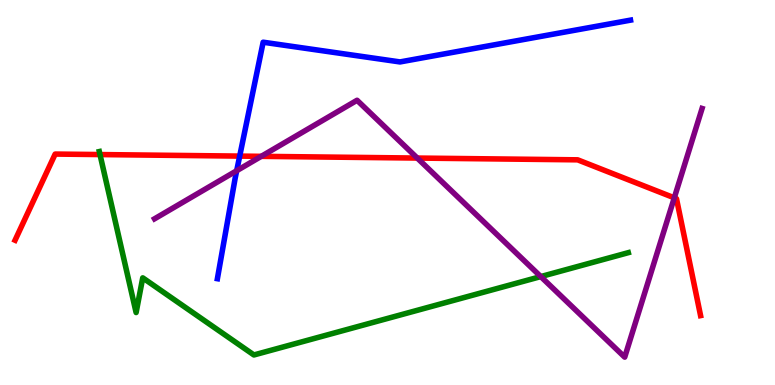[{'lines': ['blue', 'red'], 'intersections': [{'x': 3.09, 'y': 5.95}]}, {'lines': ['green', 'red'], 'intersections': [{'x': 1.29, 'y': 5.99}]}, {'lines': ['purple', 'red'], 'intersections': [{'x': 3.37, 'y': 5.94}, {'x': 5.38, 'y': 5.89}, {'x': 8.7, 'y': 4.86}]}, {'lines': ['blue', 'green'], 'intersections': []}, {'lines': ['blue', 'purple'], 'intersections': [{'x': 3.05, 'y': 5.57}]}, {'lines': ['green', 'purple'], 'intersections': [{'x': 6.98, 'y': 2.82}]}]